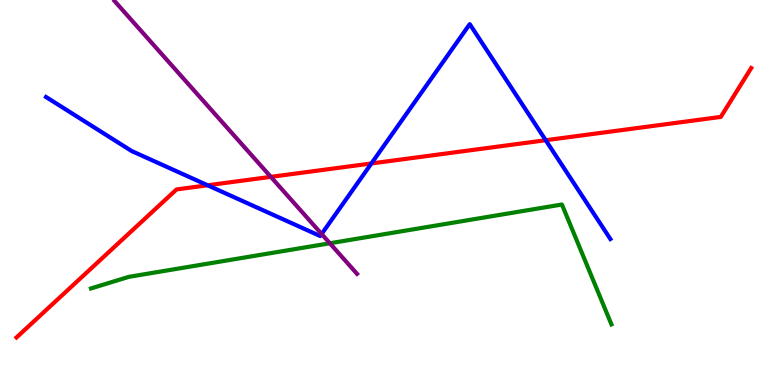[{'lines': ['blue', 'red'], 'intersections': [{'x': 2.68, 'y': 5.19}, {'x': 4.79, 'y': 5.75}, {'x': 7.04, 'y': 6.36}]}, {'lines': ['green', 'red'], 'intersections': []}, {'lines': ['purple', 'red'], 'intersections': [{'x': 3.49, 'y': 5.41}]}, {'lines': ['blue', 'green'], 'intersections': []}, {'lines': ['blue', 'purple'], 'intersections': [{'x': 4.15, 'y': 3.92}]}, {'lines': ['green', 'purple'], 'intersections': [{'x': 4.26, 'y': 3.68}]}]